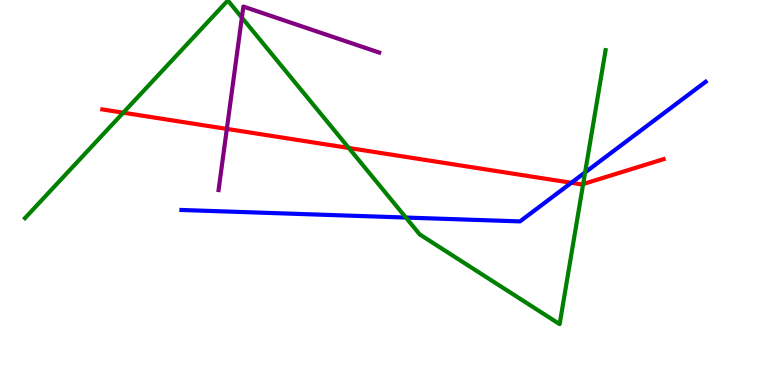[{'lines': ['blue', 'red'], 'intersections': [{'x': 7.37, 'y': 5.25}]}, {'lines': ['green', 'red'], 'intersections': [{'x': 1.59, 'y': 7.07}, {'x': 4.5, 'y': 6.16}, {'x': 7.52, 'y': 5.22}]}, {'lines': ['purple', 'red'], 'intersections': [{'x': 2.93, 'y': 6.65}]}, {'lines': ['blue', 'green'], 'intersections': [{'x': 5.24, 'y': 4.35}, {'x': 7.55, 'y': 5.52}]}, {'lines': ['blue', 'purple'], 'intersections': []}, {'lines': ['green', 'purple'], 'intersections': [{'x': 3.12, 'y': 9.54}]}]